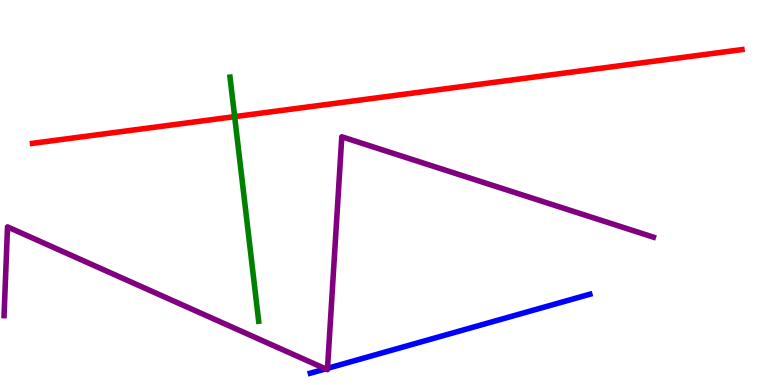[{'lines': ['blue', 'red'], 'intersections': []}, {'lines': ['green', 'red'], 'intersections': [{'x': 3.03, 'y': 6.97}]}, {'lines': ['purple', 'red'], 'intersections': []}, {'lines': ['blue', 'green'], 'intersections': []}, {'lines': ['blue', 'purple'], 'intersections': [{'x': 4.2, 'y': 0.419}, {'x': 4.23, 'y': 0.433}]}, {'lines': ['green', 'purple'], 'intersections': []}]